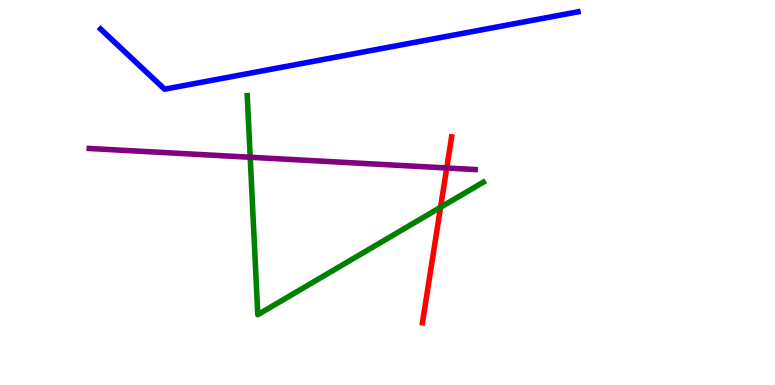[{'lines': ['blue', 'red'], 'intersections': []}, {'lines': ['green', 'red'], 'intersections': [{'x': 5.68, 'y': 4.62}]}, {'lines': ['purple', 'red'], 'intersections': [{'x': 5.76, 'y': 5.64}]}, {'lines': ['blue', 'green'], 'intersections': []}, {'lines': ['blue', 'purple'], 'intersections': []}, {'lines': ['green', 'purple'], 'intersections': [{'x': 3.23, 'y': 5.92}]}]